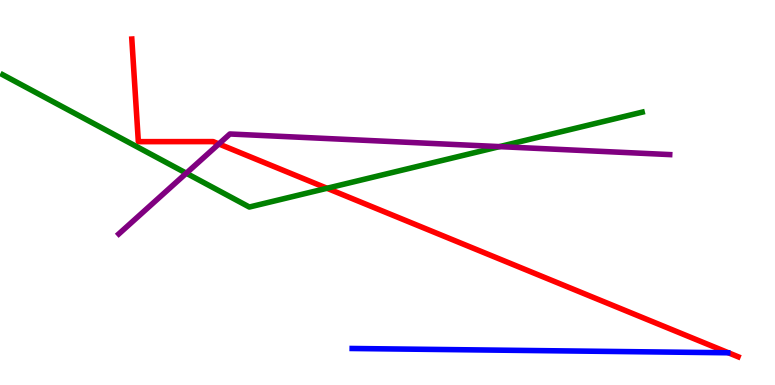[{'lines': ['blue', 'red'], 'intersections': []}, {'lines': ['green', 'red'], 'intersections': [{'x': 4.22, 'y': 5.11}]}, {'lines': ['purple', 'red'], 'intersections': [{'x': 2.82, 'y': 6.26}]}, {'lines': ['blue', 'green'], 'intersections': []}, {'lines': ['blue', 'purple'], 'intersections': []}, {'lines': ['green', 'purple'], 'intersections': [{'x': 2.4, 'y': 5.5}, {'x': 6.45, 'y': 6.19}]}]